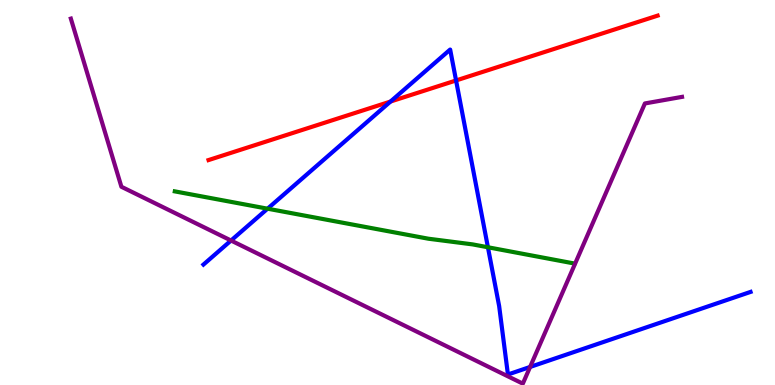[{'lines': ['blue', 'red'], 'intersections': [{'x': 5.04, 'y': 7.36}, {'x': 5.88, 'y': 7.91}]}, {'lines': ['green', 'red'], 'intersections': []}, {'lines': ['purple', 'red'], 'intersections': []}, {'lines': ['blue', 'green'], 'intersections': [{'x': 3.45, 'y': 4.58}, {'x': 6.3, 'y': 3.58}]}, {'lines': ['blue', 'purple'], 'intersections': [{'x': 2.98, 'y': 3.75}, {'x': 6.84, 'y': 0.469}]}, {'lines': ['green', 'purple'], 'intersections': []}]